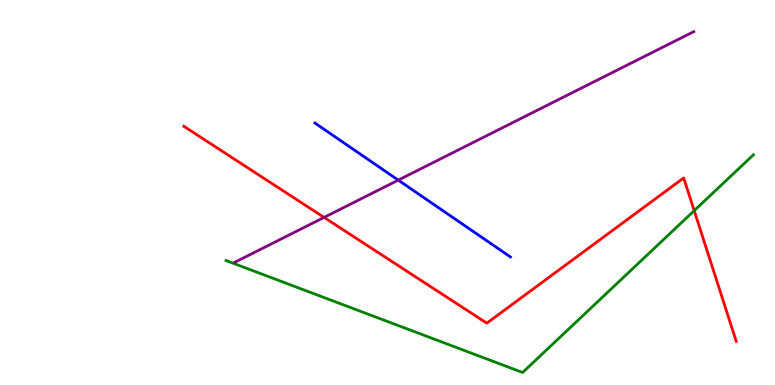[{'lines': ['blue', 'red'], 'intersections': []}, {'lines': ['green', 'red'], 'intersections': [{'x': 8.96, 'y': 4.53}]}, {'lines': ['purple', 'red'], 'intersections': [{'x': 4.18, 'y': 4.35}]}, {'lines': ['blue', 'green'], 'intersections': []}, {'lines': ['blue', 'purple'], 'intersections': [{'x': 5.14, 'y': 5.32}]}, {'lines': ['green', 'purple'], 'intersections': []}]